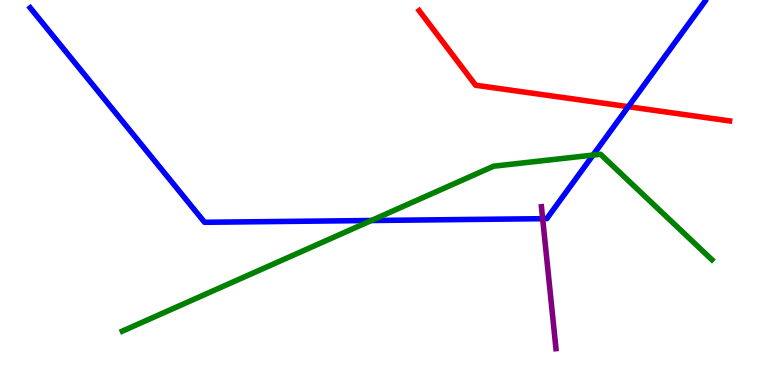[{'lines': ['blue', 'red'], 'intersections': [{'x': 8.11, 'y': 7.23}]}, {'lines': ['green', 'red'], 'intersections': []}, {'lines': ['purple', 'red'], 'intersections': []}, {'lines': ['blue', 'green'], 'intersections': [{'x': 4.79, 'y': 4.27}, {'x': 7.65, 'y': 5.97}]}, {'lines': ['blue', 'purple'], 'intersections': [{'x': 7.0, 'y': 4.32}]}, {'lines': ['green', 'purple'], 'intersections': []}]